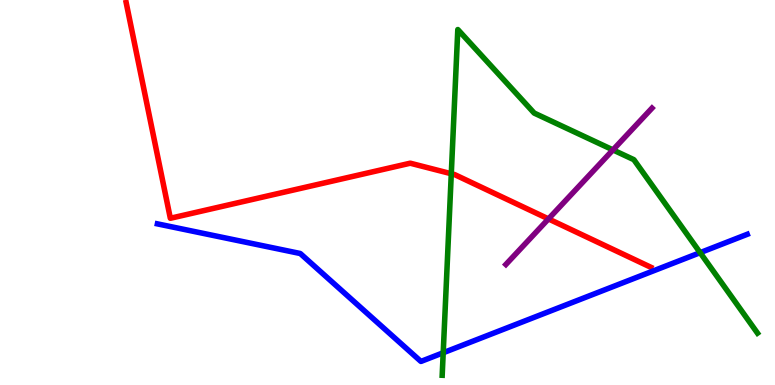[{'lines': ['blue', 'red'], 'intersections': []}, {'lines': ['green', 'red'], 'intersections': [{'x': 5.82, 'y': 5.49}]}, {'lines': ['purple', 'red'], 'intersections': [{'x': 7.08, 'y': 4.31}]}, {'lines': ['blue', 'green'], 'intersections': [{'x': 5.72, 'y': 0.837}, {'x': 9.03, 'y': 3.44}]}, {'lines': ['blue', 'purple'], 'intersections': []}, {'lines': ['green', 'purple'], 'intersections': [{'x': 7.91, 'y': 6.11}]}]